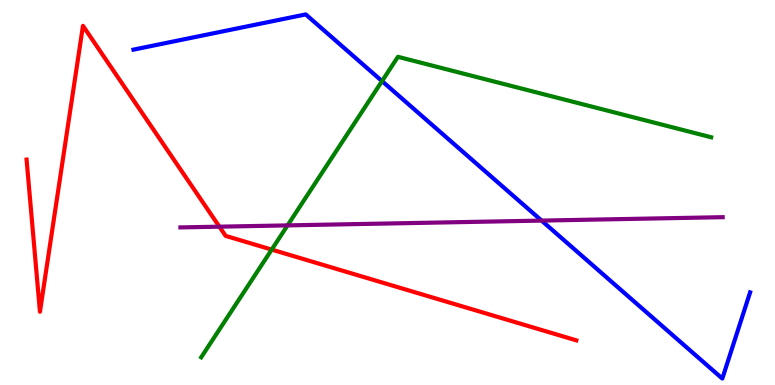[{'lines': ['blue', 'red'], 'intersections': []}, {'lines': ['green', 'red'], 'intersections': [{'x': 3.51, 'y': 3.52}]}, {'lines': ['purple', 'red'], 'intersections': [{'x': 2.83, 'y': 4.11}]}, {'lines': ['blue', 'green'], 'intersections': [{'x': 4.93, 'y': 7.89}]}, {'lines': ['blue', 'purple'], 'intersections': [{'x': 6.99, 'y': 4.27}]}, {'lines': ['green', 'purple'], 'intersections': [{'x': 3.71, 'y': 4.15}]}]